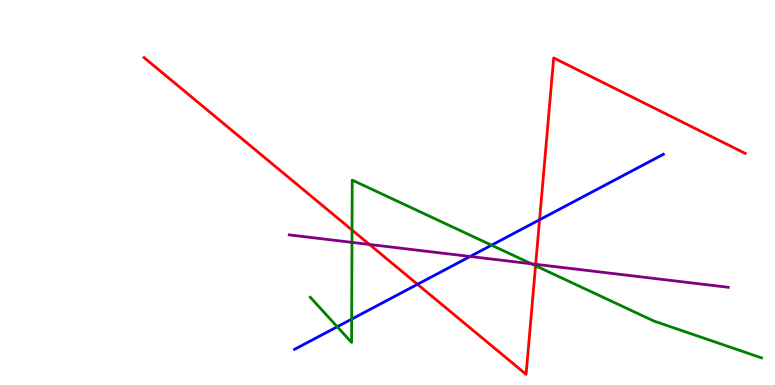[{'lines': ['blue', 'red'], 'intersections': [{'x': 5.39, 'y': 2.62}, {'x': 6.96, 'y': 4.29}]}, {'lines': ['green', 'red'], 'intersections': [{'x': 4.54, 'y': 4.03}, {'x': 6.91, 'y': 3.1}]}, {'lines': ['purple', 'red'], 'intersections': [{'x': 4.77, 'y': 3.65}, {'x': 6.91, 'y': 3.13}]}, {'lines': ['blue', 'green'], 'intersections': [{'x': 4.35, 'y': 1.51}, {'x': 4.54, 'y': 1.71}, {'x': 6.34, 'y': 3.63}]}, {'lines': ['blue', 'purple'], 'intersections': [{'x': 6.07, 'y': 3.34}]}, {'lines': ['green', 'purple'], 'intersections': [{'x': 4.54, 'y': 3.7}, {'x': 6.86, 'y': 3.15}]}]